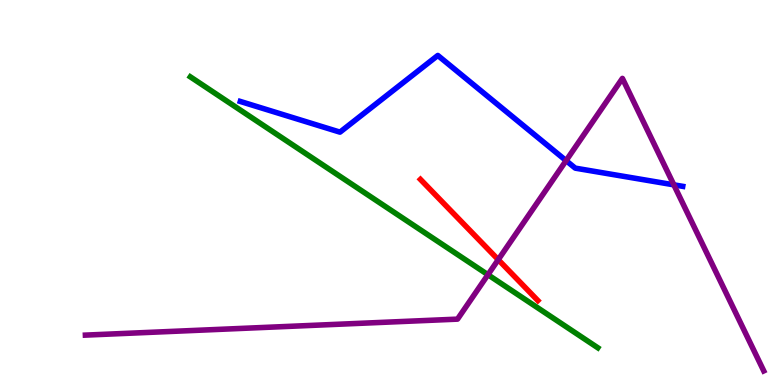[{'lines': ['blue', 'red'], 'intersections': []}, {'lines': ['green', 'red'], 'intersections': []}, {'lines': ['purple', 'red'], 'intersections': [{'x': 6.43, 'y': 3.26}]}, {'lines': ['blue', 'green'], 'intersections': []}, {'lines': ['blue', 'purple'], 'intersections': [{'x': 7.3, 'y': 5.83}, {'x': 8.69, 'y': 5.2}]}, {'lines': ['green', 'purple'], 'intersections': [{'x': 6.3, 'y': 2.86}]}]